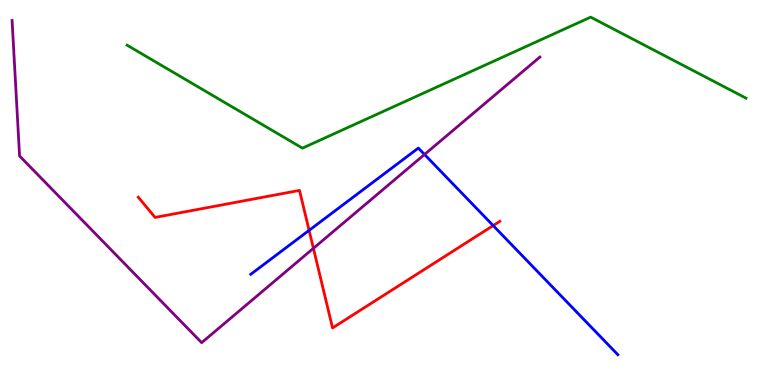[{'lines': ['blue', 'red'], 'intersections': [{'x': 3.99, 'y': 4.02}, {'x': 6.36, 'y': 4.14}]}, {'lines': ['green', 'red'], 'intersections': []}, {'lines': ['purple', 'red'], 'intersections': [{'x': 4.04, 'y': 3.55}]}, {'lines': ['blue', 'green'], 'intersections': []}, {'lines': ['blue', 'purple'], 'intersections': [{'x': 5.48, 'y': 5.99}]}, {'lines': ['green', 'purple'], 'intersections': []}]